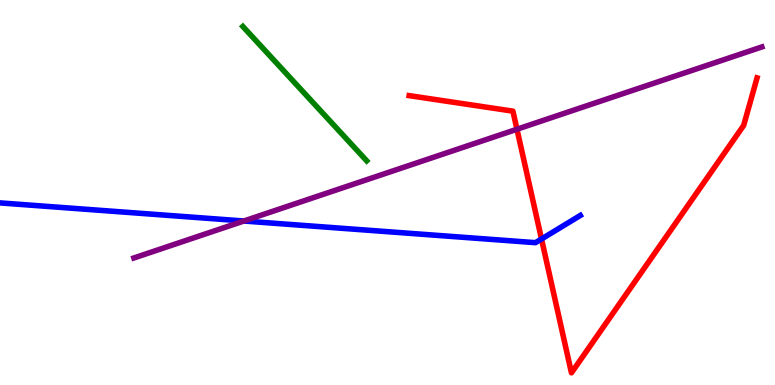[{'lines': ['blue', 'red'], 'intersections': [{'x': 6.99, 'y': 3.79}]}, {'lines': ['green', 'red'], 'intersections': []}, {'lines': ['purple', 'red'], 'intersections': [{'x': 6.67, 'y': 6.64}]}, {'lines': ['blue', 'green'], 'intersections': []}, {'lines': ['blue', 'purple'], 'intersections': [{'x': 3.15, 'y': 4.26}]}, {'lines': ['green', 'purple'], 'intersections': []}]